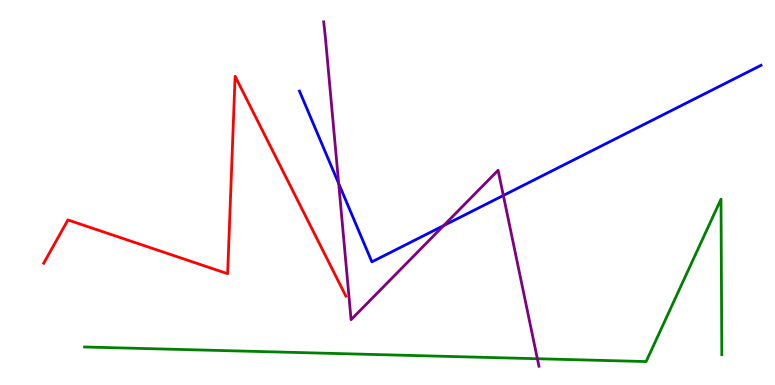[{'lines': ['blue', 'red'], 'intersections': []}, {'lines': ['green', 'red'], 'intersections': []}, {'lines': ['purple', 'red'], 'intersections': []}, {'lines': ['blue', 'green'], 'intersections': []}, {'lines': ['blue', 'purple'], 'intersections': [{'x': 4.37, 'y': 5.23}, {'x': 5.72, 'y': 4.14}, {'x': 6.49, 'y': 4.92}]}, {'lines': ['green', 'purple'], 'intersections': [{'x': 6.93, 'y': 0.682}]}]